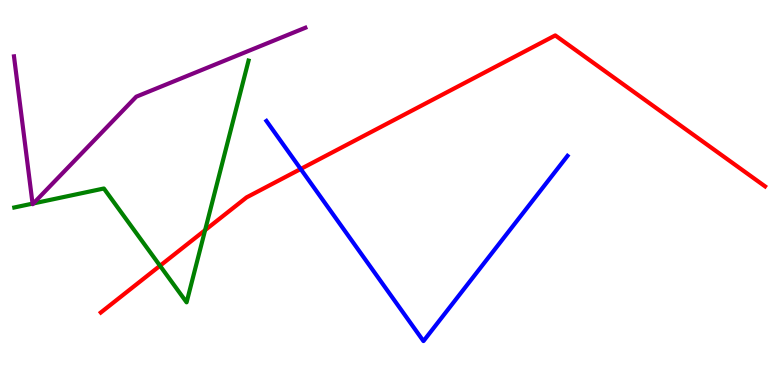[{'lines': ['blue', 'red'], 'intersections': [{'x': 3.88, 'y': 5.61}]}, {'lines': ['green', 'red'], 'intersections': [{'x': 2.06, 'y': 3.1}, {'x': 2.65, 'y': 4.02}]}, {'lines': ['purple', 'red'], 'intersections': []}, {'lines': ['blue', 'green'], 'intersections': []}, {'lines': ['blue', 'purple'], 'intersections': []}, {'lines': ['green', 'purple'], 'intersections': [{'x': 0.42, 'y': 4.71}, {'x': 0.431, 'y': 4.72}]}]